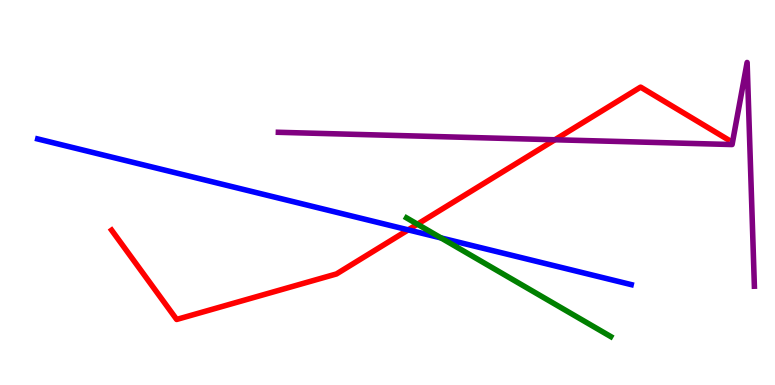[{'lines': ['blue', 'red'], 'intersections': [{'x': 5.27, 'y': 4.03}]}, {'lines': ['green', 'red'], 'intersections': [{'x': 5.39, 'y': 4.18}]}, {'lines': ['purple', 'red'], 'intersections': [{'x': 7.16, 'y': 6.37}]}, {'lines': ['blue', 'green'], 'intersections': [{'x': 5.69, 'y': 3.82}]}, {'lines': ['blue', 'purple'], 'intersections': []}, {'lines': ['green', 'purple'], 'intersections': []}]